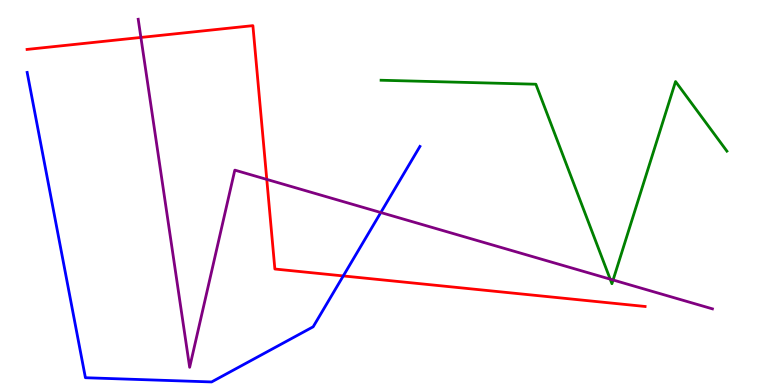[{'lines': ['blue', 'red'], 'intersections': [{'x': 4.43, 'y': 2.83}]}, {'lines': ['green', 'red'], 'intersections': []}, {'lines': ['purple', 'red'], 'intersections': [{'x': 1.82, 'y': 9.03}, {'x': 3.44, 'y': 5.34}]}, {'lines': ['blue', 'green'], 'intersections': []}, {'lines': ['blue', 'purple'], 'intersections': [{'x': 4.91, 'y': 4.48}]}, {'lines': ['green', 'purple'], 'intersections': [{'x': 7.87, 'y': 2.75}, {'x': 7.91, 'y': 2.73}]}]